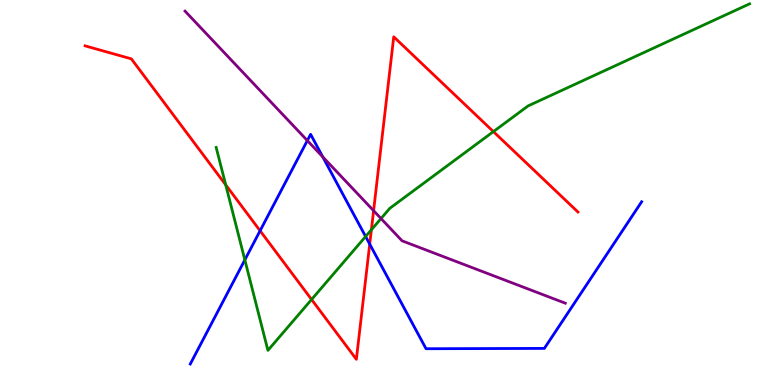[{'lines': ['blue', 'red'], 'intersections': [{'x': 3.36, 'y': 4.01}, {'x': 4.77, 'y': 3.66}]}, {'lines': ['green', 'red'], 'intersections': [{'x': 2.91, 'y': 5.2}, {'x': 4.02, 'y': 2.22}, {'x': 4.79, 'y': 4.03}, {'x': 6.37, 'y': 6.58}]}, {'lines': ['purple', 'red'], 'intersections': [{'x': 4.82, 'y': 4.53}]}, {'lines': ['blue', 'green'], 'intersections': [{'x': 3.16, 'y': 3.25}, {'x': 4.72, 'y': 3.86}]}, {'lines': ['blue', 'purple'], 'intersections': [{'x': 3.97, 'y': 6.35}, {'x': 4.16, 'y': 5.93}]}, {'lines': ['green', 'purple'], 'intersections': [{'x': 4.92, 'y': 4.32}]}]